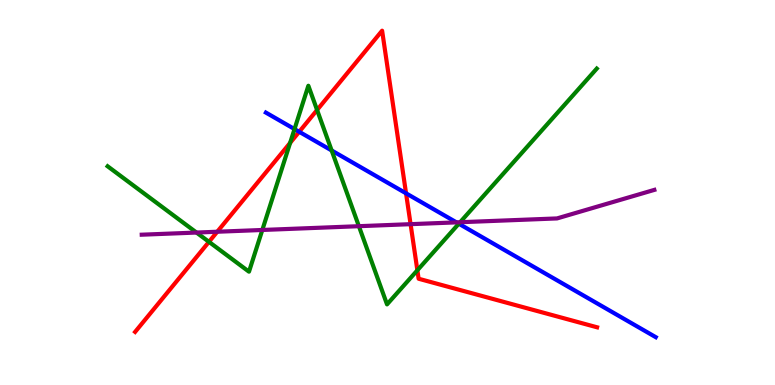[{'lines': ['blue', 'red'], 'intersections': [{'x': 3.86, 'y': 6.58}, {'x': 5.24, 'y': 4.98}]}, {'lines': ['green', 'red'], 'intersections': [{'x': 2.7, 'y': 3.72}, {'x': 3.74, 'y': 6.29}, {'x': 4.09, 'y': 7.14}, {'x': 5.39, 'y': 2.98}]}, {'lines': ['purple', 'red'], 'intersections': [{'x': 2.8, 'y': 3.98}, {'x': 5.3, 'y': 4.18}]}, {'lines': ['blue', 'green'], 'intersections': [{'x': 3.8, 'y': 6.65}, {'x': 4.28, 'y': 6.09}, {'x': 5.92, 'y': 4.19}]}, {'lines': ['blue', 'purple'], 'intersections': [{'x': 5.89, 'y': 4.22}]}, {'lines': ['green', 'purple'], 'intersections': [{'x': 2.54, 'y': 3.96}, {'x': 3.38, 'y': 4.03}, {'x': 4.63, 'y': 4.12}, {'x': 5.94, 'y': 4.23}]}]